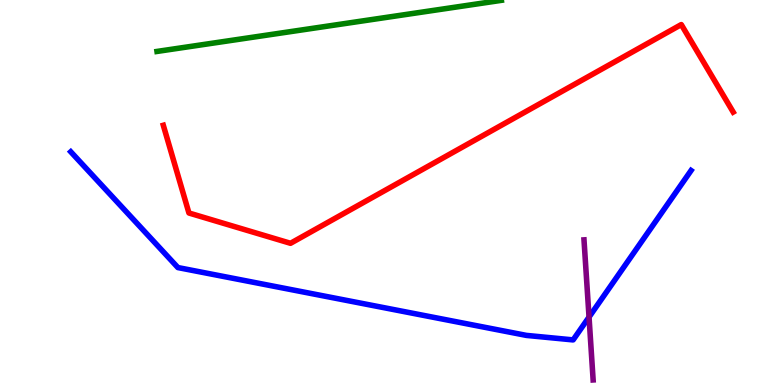[{'lines': ['blue', 'red'], 'intersections': []}, {'lines': ['green', 'red'], 'intersections': []}, {'lines': ['purple', 'red'], 'intersections': []}, {'lines': ['blue', 'green'], 'intersections': []}, {'lines': ['blue', 'purple'], 'intersections': [{'x': 7.6, 'y': 1.76}]}, {'lines': ['green', 'purple'], 'intersections': []}]